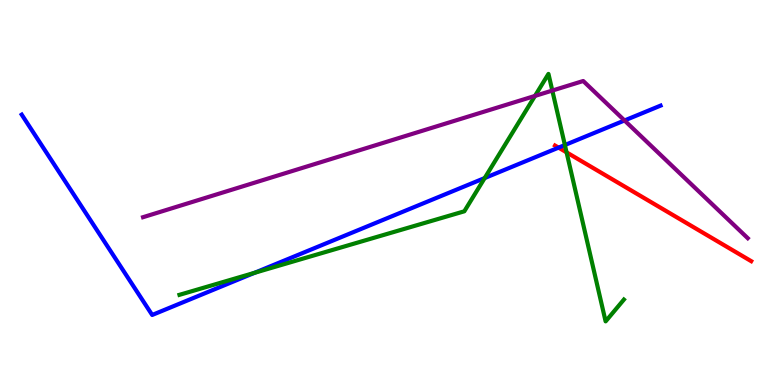[{'lines': ['blue', 'red'], 'intersections': [{'x': 7.21, 'y': 6.17}]}, {'lines': ['green', 'red'], 'intersections': [{'x': 7.31, 'y': 6.04}]}, {'lines': ['purple', 'red'], 'intersections': []}, {'lines': ['blue', 'green'], 'intersections': [{'x': 3.28, 'y': 2.91}, {'x': 6.25, 'y': 5.38}, {'x': 7.29, 'y': 6.23}]}, {'lines': ['blue', 'purple'], 'intersections': [{'x': 8.06, 'y': 6.87}]}, {'lines': ['green', 'purple'], 'intersections': [{'x': 6.9, 'y': 7.51}, {'x': 7.13, 'y': 7.65}]}]